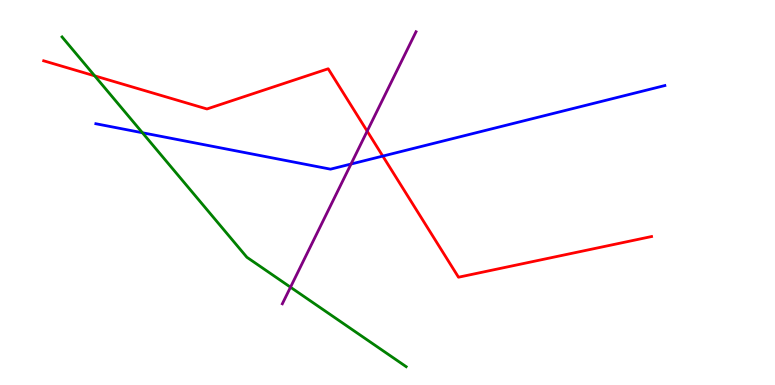[{'lines': ['blue', 'red'], 'intersections': [{'x': 4.94, 'y': 5.95}]}, {'lines': ['green', 'red'], 'intersections': [{'x': 1.22, 'y': 8.03}]}, {'lines': ['purple', 'red'], 'intersections': [{'x': 4.74, 'y': 6.59}]}, {'lines': ['blue', 'green'], 'intersections': [{'x': 1.84, 'y': 6.55}]}, {'lines': ['blue', 'purple'], 'intersections': [{'x': 4.53, 'y': 5.74}]}, {'lines': ['green', 'purple'], 'intersections': [{'x': 3.75, 'y': 2.54}]}]